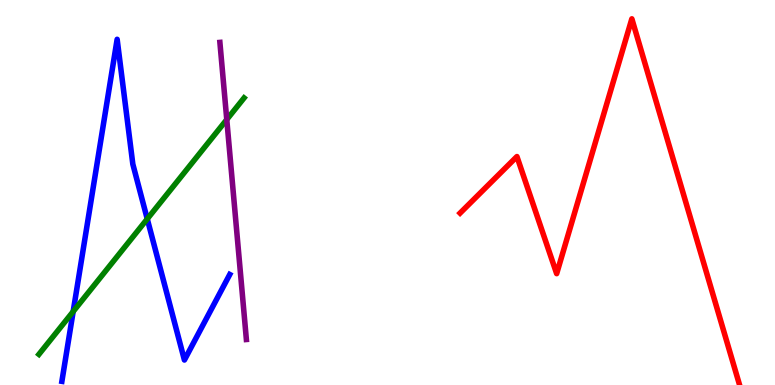[{'lines': ['blue', 'red'], 'intersections': []}, {'lines': ['green', 'red'], 'intersections': []}, {'lines': ['purple', 'red'], 'intersections': []}, {'lines': ['blue', 'green'], 'intersections': [{'x': 0.944, 'y': 1.91}, {'x': 1.9, 'y': 4.31}]}, {'lines': ['blue', 'purple'], 'intersections': []}, {'lines': ['green', 'purple'], 'intersections': [{'x': 2.93, 'y': 6.89}]}]